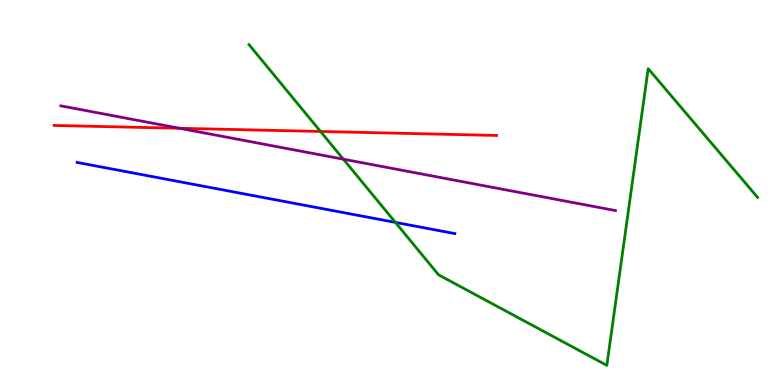[{'lines': ['blue', 'red'], 'intersections': []}, {'lines': ['green', 'red'], 'intersections': [{'x': 4.14, 'y': 6.59}]}, {'lines': ['purple', 'red'], 'intersections': [{'x': 2.32, 'y': 6.67}]}, {'lines': ['blue', 'green'], 'intersections': [{'x': 5.1, 'y': 4.22}]}, {'lines': ['blue', 'purple'], 'intersections': []}, {'lines': ['green', 'purple'], 'intersections': [{'x': 4.43, 'y': 5.87}]}]